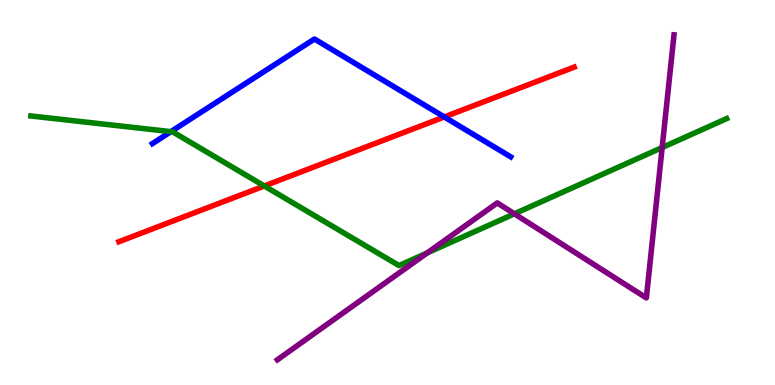[{'lines': ['blue', 'red'], 'intersections': [{'x': 5.73, 'y': 6.96}]}, {'lines': ['green', 'red'], 'intersections': [{'x': 3.41, 'y': 5.17}]}, {'lines': ['purple', 'red'], 'intersections': []}, {'lines': ['blue', 'green'], 'intersections': [{'x': 2.21, 'y': 6.58}]}, {'lines': ['blue', 'purple'], 'intersections': []}, {'lines': ['green', 'purple'], 'intersections': [{'x': 5.51, 'y': 3.43}, {'x': 6.64, 'y': 4.45}, {'x': 8.54, 'y': 6.17}]}]